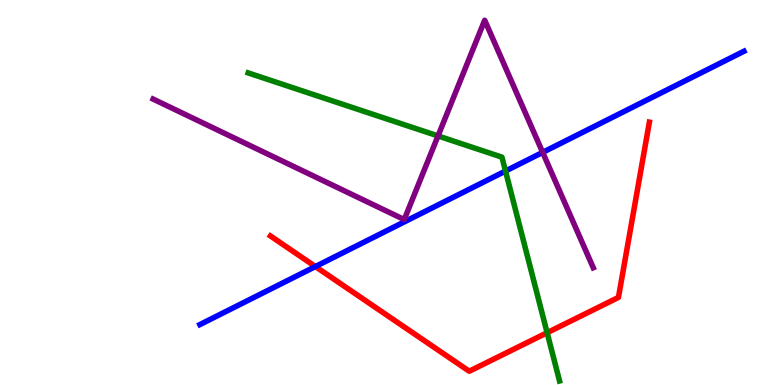[{'lines': ['blue', 'red'], 'intersections': [{'x': 4.07, 'y': 3.08}]}, {'lines': ['green', 'red'], 'intersections': [{'x': 7.06, 'y': 1.36}]}, {'lines': ['purple', 'red'], 'intersections': []}, {'lines': ['blue', 'green'], 'intersections': [{'x': 6.52, 'y': 5.56}]}, {'lines': ['blue', 'purple'], 'intersections': [{'x': 7.0, 'y': 6.04}]}, {'lines': ['green', 'purple'], 'intersections': [{'x': 5.65, 'y': 6.47}]}]